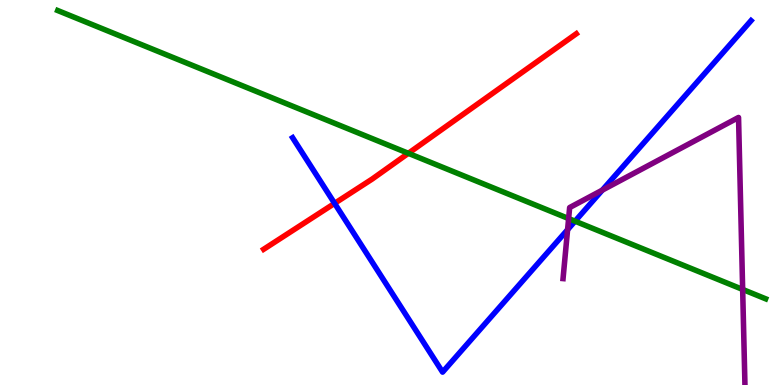[{'lines': ['blue', 'red'], 'intersections': [{'x': 4.32, 'y': 4.72}]}, {'lines': ['green', 'red'], 'intersections': [{'x': 5.27, 'y': 6.02}]}, {'lines': ['purple', 'red'], 'intersections': []}, {'lines': ['blue', 'green'], 'intersections': [{'x': 7.42, 'y': 4.25}]}, {'lines': ['blue', 'purple'], 'intersections': [{'x': 7.32, 'y': 4.03}, {'x': 7.77, 'y': 5.06}]}, {'lines': ['green', 'purple'], 'intersections': [{'x': 7.34, 'y': 4.32}, {'x': 9.58, 'y': 2.48}]}]